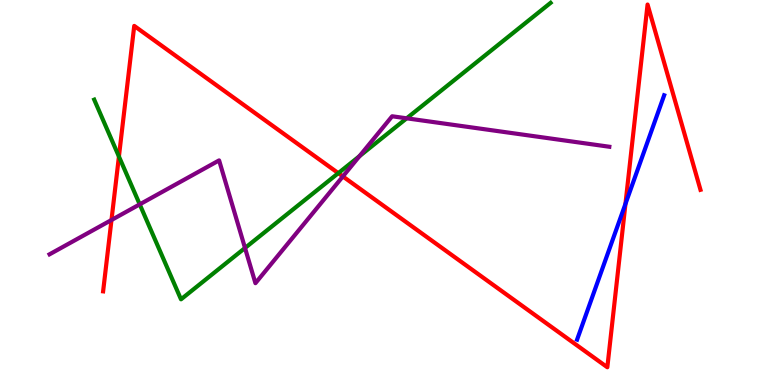[{'lines': ['blue', 'red'], 'intersections': [{'x': 8.07, 'y': 4.7}]}, {'lines': ['green', 'red'], 'intersections': [{'x': 1.53, 'y': 5.93}, {'x': 4.37, 'y': 5.5}]}, {'lines': ['purple', 'red'], 'intersections': [{'x': 1.44, 'y': 4.29}, {'x': 4.42, 'y': 5.42}]}, {'lines': ['blue', 'green'], 'intersections': []}, {'lines': ['blue', 'purple'], 'intersections': []}, {'lines': ['green', 'purple'], 'intersections': [{'x': 1.8, 'y': 4.69}, {'x': 3.16, 'y': 3.56}, {'x': 4.64, 'y': 5.94}, {'x': 5.25, 'y': 6.93}]}]